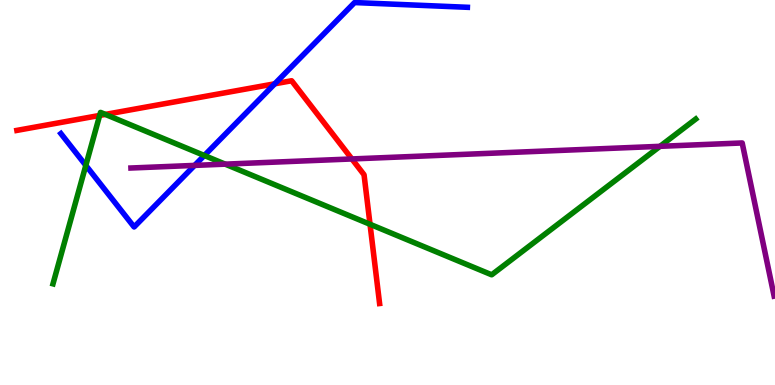[{'lines': ['blue', 'red'], 'intersections': [{'x': 3.55, 'y': 7.82}]}, {'lines': ['green', 'red'], 'intersections': [{'x': 1.29, 'y': 7.0}, {'x': 1.36, 'y': 7.03}, {'x': 4.77, 'y': 4.17}]}, {'lines': ['purple', 'red'], 'intersections': [{'x': 4.54, 'y': 5.87}]}, {'lines': ['blue', 'green'], 'intersections': [{'x': 1.11, 'y': 5.7}, {'x': 2.64, 'y': 5.96}]}, {'lines': ['blue', 'purple'], 'intersections': [{'x': 2.51, 'y': 5.7}]}, {'lines': ['green', 'purple'], 'intersections': [{'x': 2.91, 'y': 5.74}, {'x': 8.52, 'y': 6.2}]}]